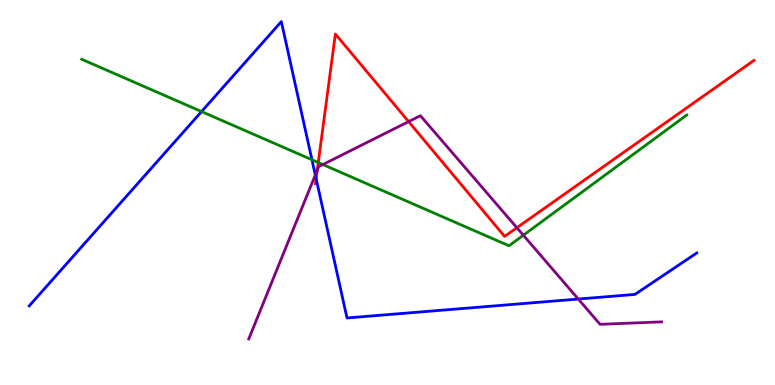[{'lines': ['blue', 'red'], 'intersections': [{'x': 4.08, 'y': 5.36}]}, {'lines': ['green', 'red'], 'intersections': [{'x': 4.11, 'y': 5.78}]}, {'lines': ['purple', 'red'], 'intersections': [{'x': 4.09, 'y': 5.58}, {'x': 5.27, 'y': 6.84}, {'x': 6.67, 'y': 4.09}]}, {'lines': ['blue', 'green'], 'intersections': [{'x': 2.6, 'y': 7.1}, {'x': 4.03, 'y': 5.85}]}, {'lines': ['blue', 'purple'], 'intersections': [{'x': 4.07, 'y': 5.46}, {'x': 7.46, 'y': 2.23}]}, {'lines': ['green', 'purple'], 'intersections': [{'x': 4.17, 'y': 5.73}, {'x': 6.75, 'y': 3.89}]}]